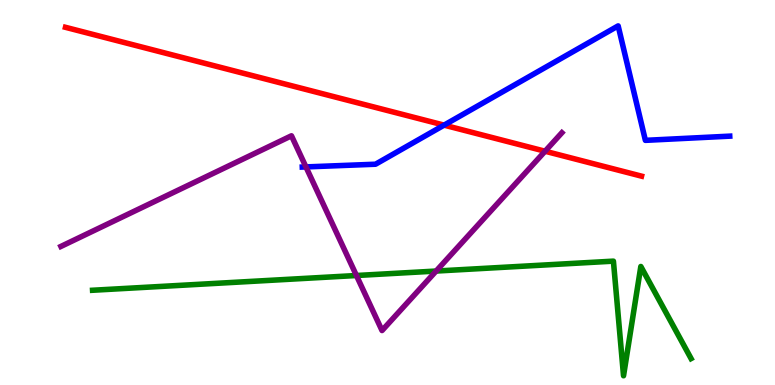[{'lines': ['blue', 'red'], 'intersections': [{'x': 5.73, 'y': 6.75}]}, {'lines': ['green', 'red'], 'intersections': []}, {'lines': ['purple', 'red'], 'intersections': [{'x': 7.03, 'y': 6.07}]}, {'lines': ['blue', 'green'], 'intersections': []}, {'lines': ['blue', 'purple'], 'intersections': [{'x': 3.95, 'y': 5.66}]}, {'lines': ['green', 'purple'], 'intersections': [{'x': 4.6, 'y': 2.84}, {'x': 5.63, 'y': 2.96}]}]